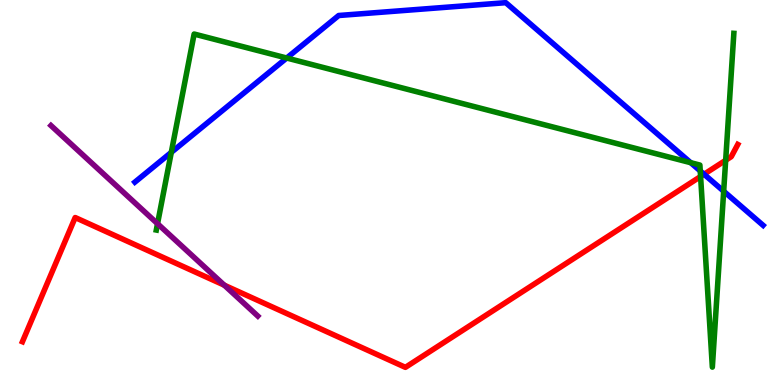[{'lines': ['blue', 'red'], 'intersections': [{'x': 9.08, 'y': 5.47}]}, {'lines': ['green', 'red'], 'intersections': [{'x': 9.04, 'y': 5.42}, {'x': 9.36, 'y': 5.84}]}, {'lines': ['purple', 'red'], 'intersections': [{'x': 2.89, 'y': 2.59}]}, {'lines': ['blue', 'green'], 'intersections': [{'x': 2.21, 'y': 6.04}, {'x': 3.7, 'y': 8.49}, {'x': 8.91, 'y': 5.77}, {'x': 9.04, 'y': 5.56}, {'x': 9.34, 'y': 5.03}]}, {'lines': ['blue', 'purple'], 'intersections': []}, {'lines': ['green', 'purple'], 'intersections': [{'x': 2.03, 'y': 4.19}]}]